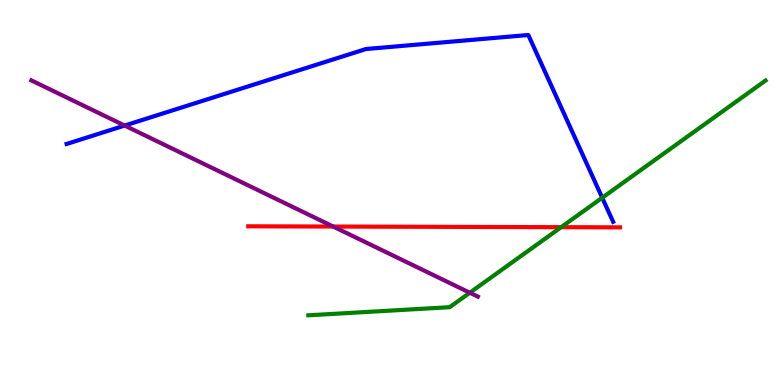[{'lines': ['blue', 'red'], 'intersections': []}, {'lines': ['green', 'red'], 'intersections': [{'x': 7.24, 'y': 4.1}]}, {'lines': ['purple', 'red'], 'intersections': [{'x': 4.3, 'y': 4.12}]}, {'lines': ['blue', 'green'], 'intersections': [{'x': 7.77, 'y': 4.86}]}, {'lines': ['blue', 'purple'], 'intersections': [{'x': 1.61, 'y': 6.74}]}, {'lines': ['green', 'purple'], 'intersections': [{'x': 6.06, 'y': 2.4}]}]